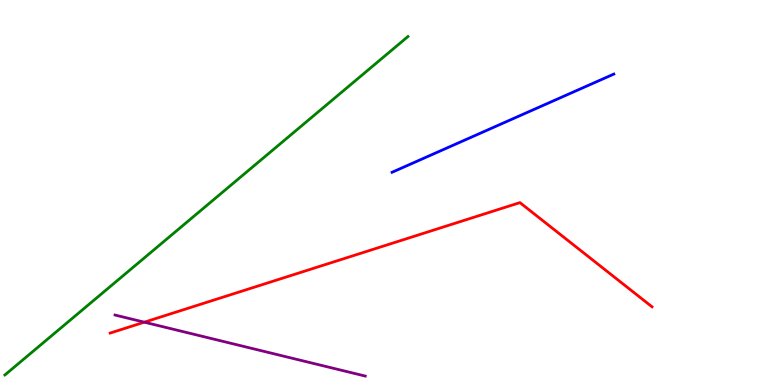[{'lines': ['blue', 'red'], 'intersections': []}, {'lines': ['green', 'red'], 'intersections': []}, {'lines': ['purple', 'red'], 'intersections': [{'x': 1.86, 'y': 1.63}]}, {'lines': ['blue', 'green'], 'intersections': []}, {'lines': ['blue', 'purple'], 'intersections': []}, {'lines': ['green', 'purple'], 'intersections': []}]